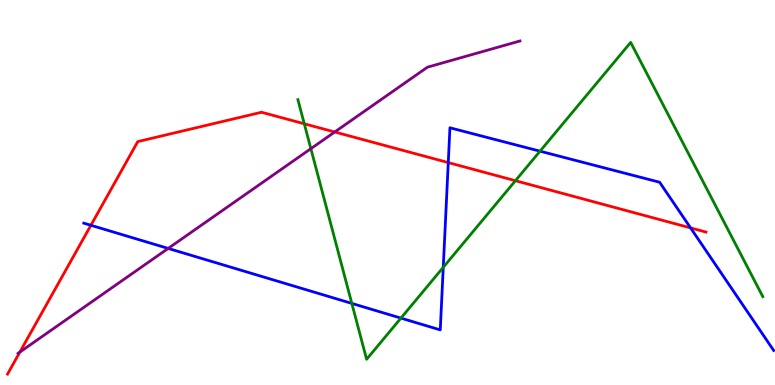[{'lines': ['blue', 'red'], 'intersections': [{'x': 1.17, 'y': 4.15}, {'x': 5.78, 'y': 5.78}, {'x': 8.91, 'y': 4.08}]}, {'lines': ['green', 'red'], 'intersections': [{'x': 3.93, 'y': 6.78}, {'x': 6.65, 'y': 5.31}]}, {'lines': ['purple', 'red'], 'intersections': [{'x': 0.256, 'y': 0.854}, {'x': 4.32, 'y': 6.57}]}, {'lines': ['blue', 'green'], 'intersections': [{'x': 4.54, 'y': 2.12}, {'x': 5.17, 'y': 1.74}, {'x': 5.72, 'y': 3.06}, {'x': 6.97, 'y': 6.07}]}, {'lines': ['blue', 'purple'], 'intersections': [{'x': 2.17, 'y': 3.55}]}, {'lines': ['green', 'purple'], 'intersections': [{'x': 4.01, 'y': 6.14}]}]